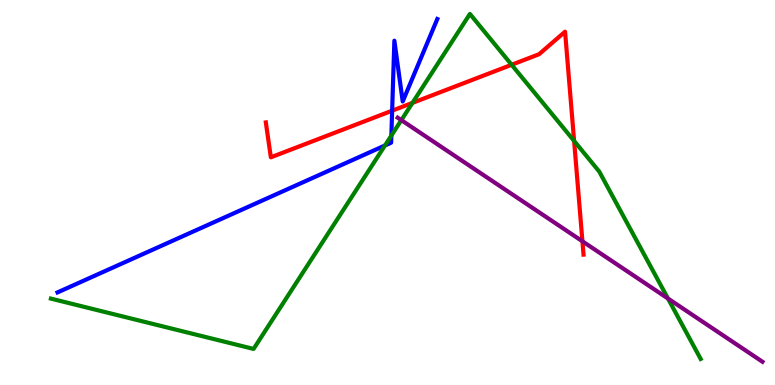[{'lines': ['blue', 'red'], 'intersections': [{'x': 5.06, 'y': 7.12}]}, {'lines': ['green', 'red'], 'intersections': [{'x': 5.32, 'y': 7.33}, {'x': 6.6, 'y': 8.32}, {'x': 7.41, 'y': 6.34}]}, {'lines': ['purple', 'red'], 'intersections': [{'x': 7.52, 'y': 3.73}]}, {'lines': ['blue', 'green'], 'intersections': [{'x': 4.97, 'y': 6.22}, {'x': 5.05, 'y': 6.48}]}, {'lines': ['blue', 'purple'], 'intersections': []}, {'lines': ['green', 'purple'], 'intersections': [{'x': 5.18, 'y': 6.88}, {'x': 8.62, 'y': 2.25}]}]